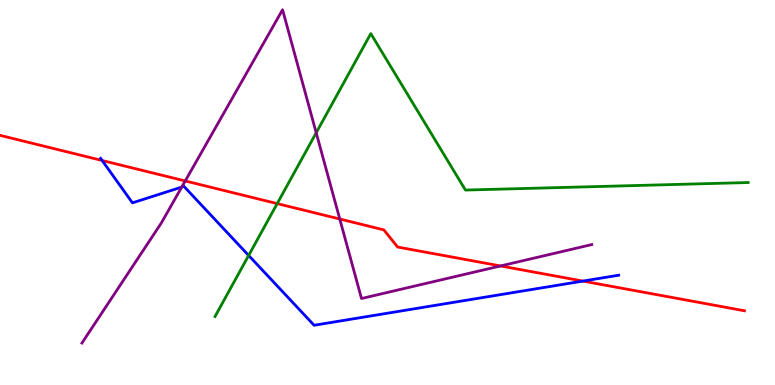[{'lines': ['blue', 'red'], 'intersections': [{'x': 1.32, 'y': 5.83}, {'x': 7.52, 'y': 2.7}]}, {'lines': ['green', 'red'], 'intersections': [{'x': 3.58, 'y': 4.71}]}, {'lines': ['purple', 'red'], 'intersections': [{'x': 2.39, 'y': 5.3}, {'x': 4.38, 'y': 4.31}, {'x': 6.46, 'y': 3.09}]}, {'lines': ['blue', 'green'], 'intersections': [{'x': 3.21, 'y': 3.37}]}, {'lines': ['blue', 'purple'], 'intersections': [{'x': 2.34, 'y': 5.14}]}, {'lines': ['green', 'purple'], 'intersections': [{'x': 4.08, 'y': 6.55}]}]